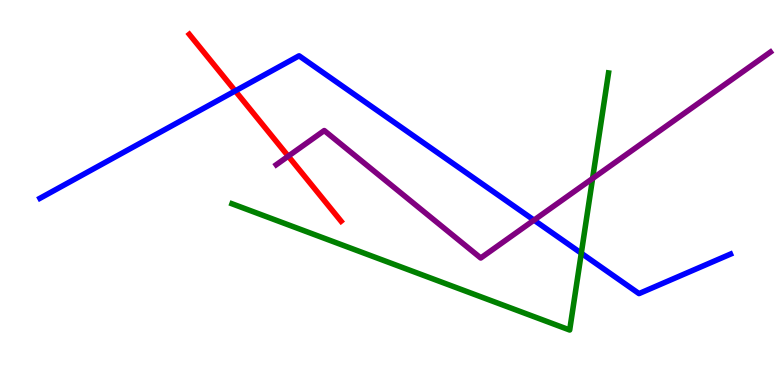[{'lines': ['blue', 'red'], 'intersections': [{'x': 3.04, 'y': 7.64}]}, {'lines': ['green', 'red'], 'intersections': []}, {'lines': ['purple', 'red'], 'intersections': [{'x': 3.72, 'y': 5.94}]}, {'lines': ['blue', 'green'], 'intersections': [{'x': 7.5, 'y': 3.42}]}, {'lines': ['blue', 'purple'], 'intersections': [{'x': 6.89, 'y': 4.28}]}, {'lines': ['green', 'purple'], 'intersections': [{'x': 7.65, 'y': 5.36}]}]